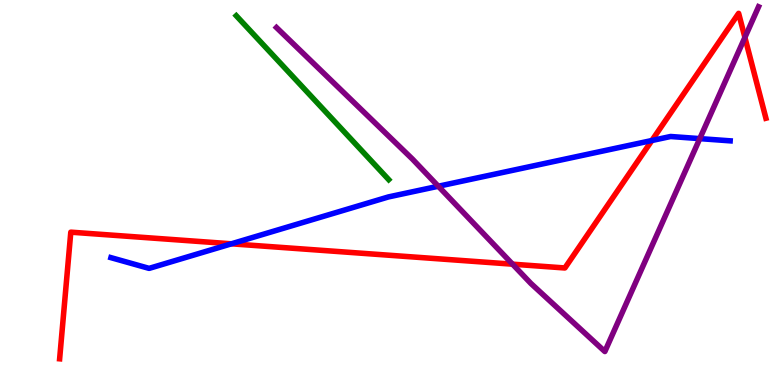[{'lines': ['blue', 'red'], 'intersections': [{'x': 2.99, 'y': 3.67}, {'x': 8.41, 'y': 6.35}]}, {'lines': ['green', 'red'], 'intersections': []}, {'lines': ['purple', 'red'], 'intersections': [{'x': 6.61, 'y': 3.14}, {'x': 9.61, 'y': 9.03}]}, {'lines': ['blue', 'green'], 'intersections': []}, {'lines': ['blue', 'purple'], 'intersections': [{'x': 5.66, 'y': 5.16}, {'x': 9.03, 'y': 6.4}]}, {'lines': ['green', 'purple'], 'intersections': []}]